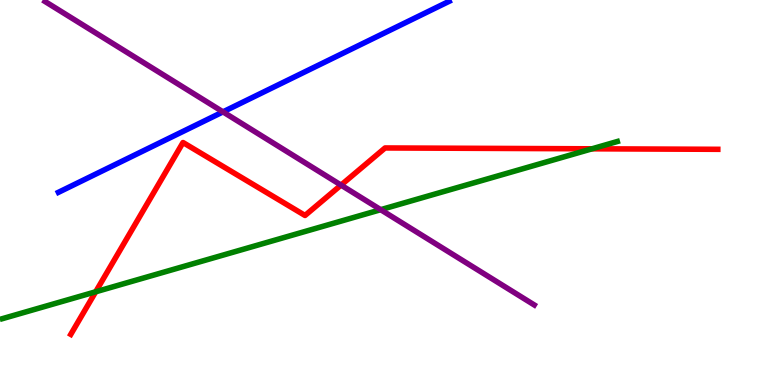[{'lines': ['blue', 'red'], 'intersections': []}, {'lines': ['green', 'red'], 'intersections': [{'x': 1.23, 'y': 2.42}, {'x': 7.64, 'y': 6.14}]}, {'lines': ['purple', 'red'], 'intersections': [{'x': 4.4, 'y': 5.19}]}, {'lines': ['blue', 'green'], 'intersections': []}, {'lines': ['blue', 'purple'], 'intersections': [{'x': 2.88, 'y': 7.09}]}, {'lines': ['green', 'purple'], 'intersections': [{'x': 4.91, 'y': 4.55}]}]